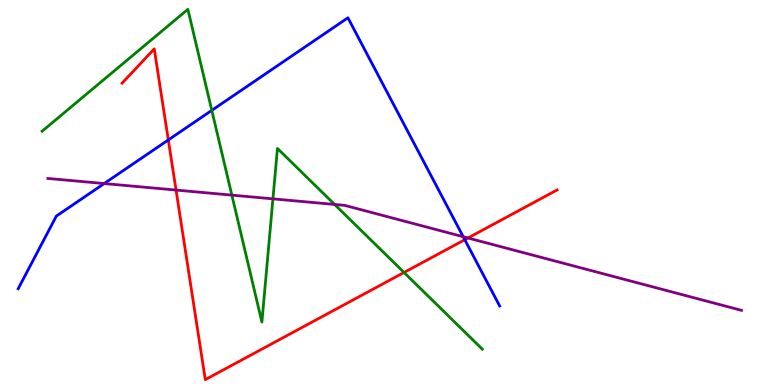[{'lines': ['blue', 'red'], 'intersections': [{'x': 2.17, 'y': 6.37}, {'x': 6.0, 'y': 3.77}]}, {'lines': ['green', 'red'], 'intersections': [{'x': 5.21, 'y': 2.92}]}, {'lines': ['purple', 'red'], 'intersections': [{'x': 2.27, 'y': 5.06}, {'x': 6.04, 'y': 3.82}]}, {'lines': ['blue', 'green'], 'intersections': [{'x': 2.73, 'y': 7.13}]}, {'lines': ['blue', 'purple'], 'intersections': [{'x': 1.34, 'y': 5.23}, {'x': 5.98, 'y': 3.85}]}, {'lines': ['green', 'purple'], 'intersections': [{'x': 2.99, 'y': 4.93}, {'x': 3.52, 'y': 4.83}, {'x': 4.32, 'y': 4.69}]}]